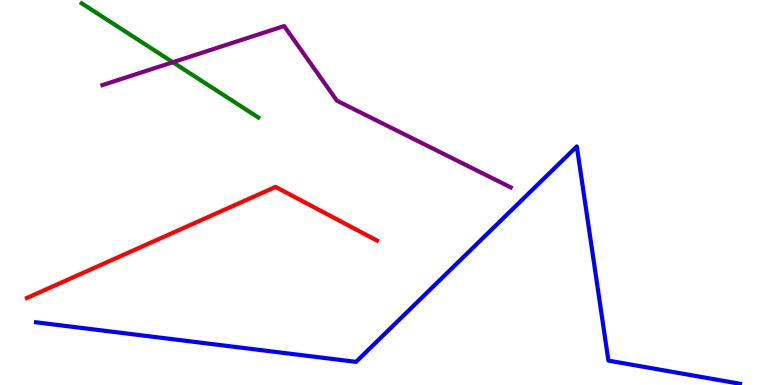[{'lines': ['blue', 'red'], 'intersections': []}, {'lines': ['green', 'red'], 'intersections': []}, {'lines': ['purple', 'red'], 'intersections': []}, {'lines': ['blue', 'green'], 'intersections': []}, {'lines': ['blue', 'purple'], 'intersections': []}, {'lines': ['green', 'purple'], 'intersections': [{'x': 2.23, 'y': 8.38}]}]